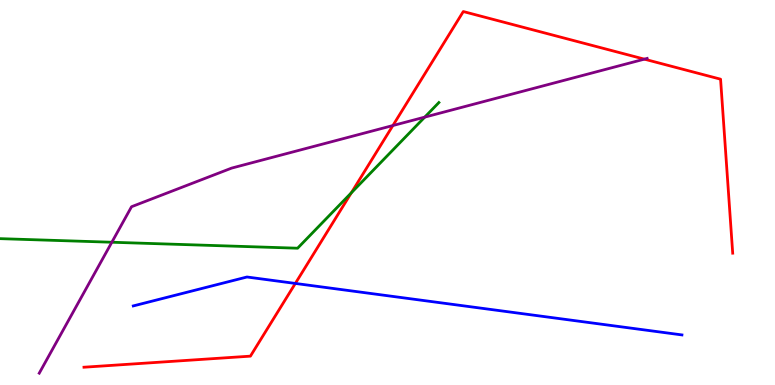[{'lines': ['blue', 'red'], 'intersections': [{'x': 3.81, 'y': 2.64}]}, {'lines': ['green', 'red'], 'intersections': [{'x': 4.53, 'y': 4.99}]}, {'lines': ['purple', 'red'], 'intersections': [{'x': 5.07, 'y': 6.74}, {'x': 8.31, 'y': 8.46}]}, {'lines': ['blue', 'green'], 'intersections': []}, {'lines': ['blue', 'purple'], 'intersections': []}, {'lines': ['green', 'purple'], 'intersections': [{'x': 1.44, 'y': 3.71}, {'x': 5.48, 'y': 6.96}]}]